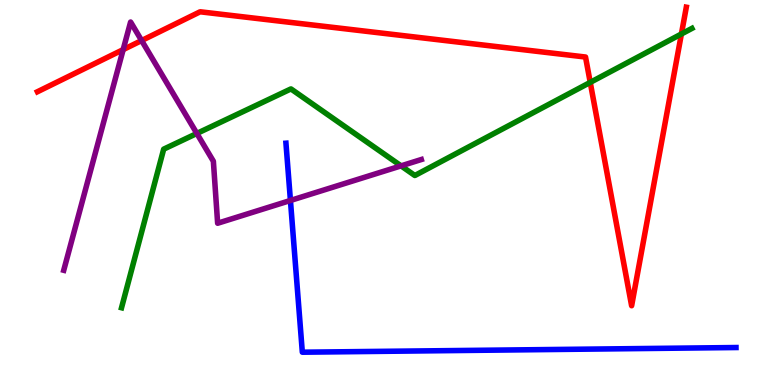[{'lines': ['blue', 'red'], 'intersections': []}, {'lines': ['green', 'red'], 'intersections': [{'x': 7.62, 'y': 7.86}, {'x': 8.79, 'y': 9.12}]}, {'lines': ['purple', 'red'], 'intersections': [{'x': 1.59, 'y': 8.71}, {'x': 1.83, 'y': 8.95}]}, {'lines': ['blue', 'green'], 'intersections': []}, {'lines': ['blue', 'purple'], 'intersections': [{'x': 3.75, 'y': 4.79}]}, {'lines': ['green', 'purple'], 'intersections': [{'x': 2.54, 'y': 6.53}, {'x': 5.17, 'y': 5.69}]}]